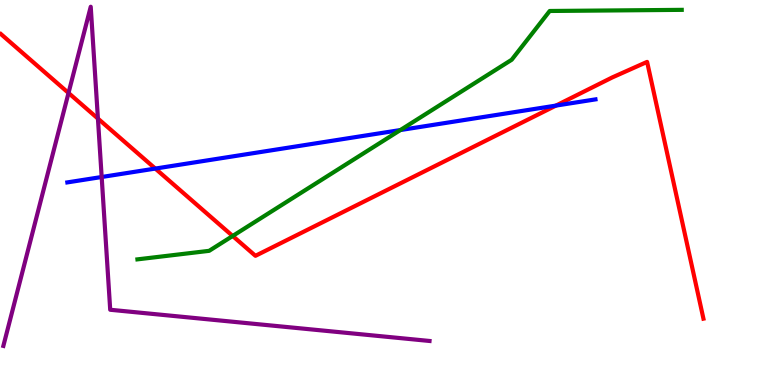[{'lines': ['blue', 'red'], 'intersections': [{'x': 2.0, 'y': 5.62}, {'x': 7.17, 'y': 7.26}]}, {'lines': ['green', 'red'], 'intersections': [{'x': 3.0, 'y': 3.87}]}, {'lines': ['purple', 'red'], 'intersections': [{'x': 0.884, 'y': 7.59}, {'x': 1.26, 'y': 6.92}]}, {'lines': ['blue', 'green'], 'intersections': [{'x': 5.17, 'y': 6.62}]}, {'lines': ['blue', 'purple'], 'intersections': [{'x': 1.31, 'y': 5.4}]}, {'lines': ['green', 'purple'], 'intersections': []}]